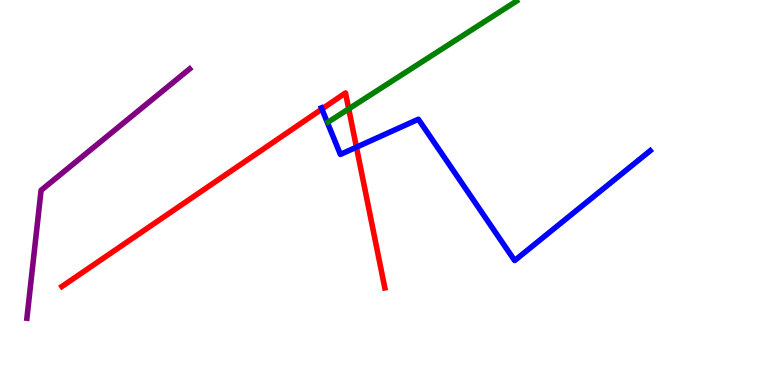[{'lines': ['blue', 'red'], 'intersections': [{'x': 4.15, 'y': 7.17}, {'x': 4.6, 'y': 6.18}]}, {'lines': ['green', 'red'], 'intersections': [{'x': 4.5, 'y': 7.17}]}, {'lines': ['purple', 'red'], 'intersections': []}, {'lines': ['blue', 'green'], 'intersections': []}, {'lines': ['blue', 'purple'], 'intersections': []}, {'lines': ['green', 'purple'], 'intersections': []}]